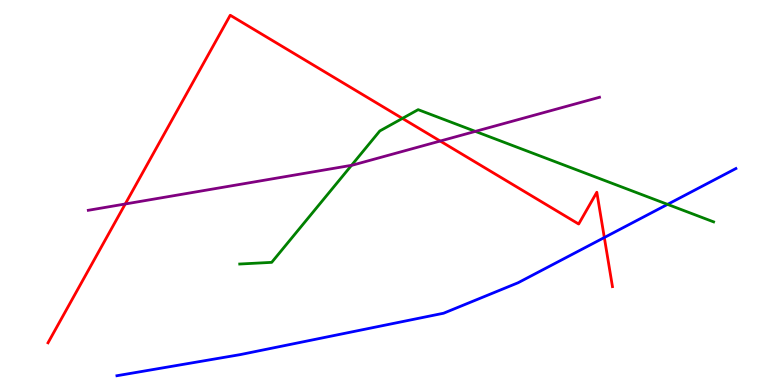[{'lines': ['blue', 'red'], 'intersections': [{'x': 7.8, 'y': 3.83}]}, {'lines': ['green', 'red'], 'intersections': [{'x': 5.19, 'y': 6.92}]}, {'lines': ['purple', 'red'], 'intersections': [{'x': 1.62, 'y': 4.7}, {'x': 5.68, 'y': 6.34}]}, {'lines': ['blue', 'green'], 'intersections': [{'x': 8.61, 'y': 4.69}]}, {'lines': ['blue', 'purple'], 'intersections': []}, {'lines': ['green', 'purple'], 'intersections': [{'x': 4.54, 'y': 5.71}, {'x': 6.13, 'y': 6.59}]}]